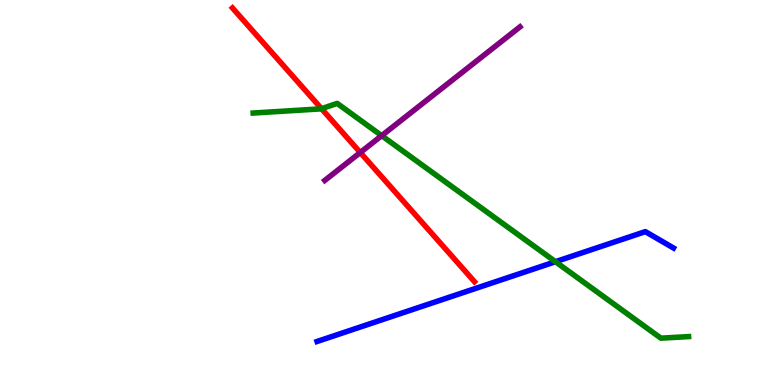[{'lines': ['blue', 'red'], 'intersections': []}, {'lines': ['green', 'red'], 'intersections': [{'x': 4.15, 'y': 7.18}]}, {'lines': ['purple', 'red'], 'intersections': [{'x': 4.65, 'y': 6.04}]}, {'lines': ['blue', 'green'], 'intersections': [{'x': 7.17, 'y': 3.2}]}, {'lines': ['blue', 'purple'], 'intersections': []}, {'lines': ['green', 'purple'], 'intersections': [{'x': 4.92, 'y': 6.48}]}]